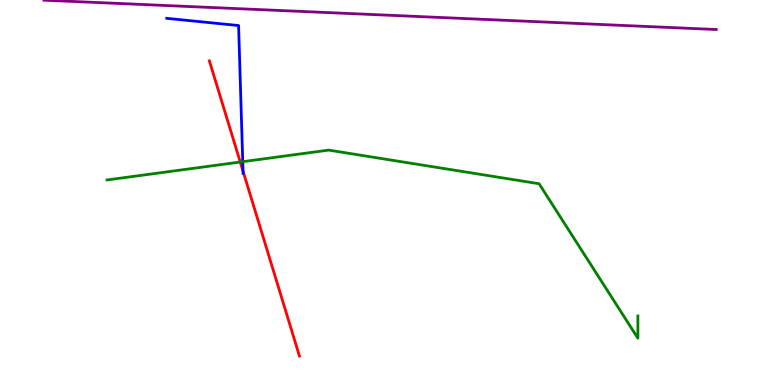[{'lines': ['blue', 'red'], 'intersections': [{'x': 3.14, 'y': 5.55}]}, {'lines': ['green', 'red'], 'intersections': [{'x': 3.1, 'y': 5.79}]}, {'lines': ['purple', 'red'], 'intersections': []}, {'lines': ['blue', 'green'], 'intersections': [{'x': 3.13, 'y': 5.8}]}, {'lines': ['blue', 'purple'], 'intersections': []}, {'lines': ['green', 'purple'], 'intersections': []}]